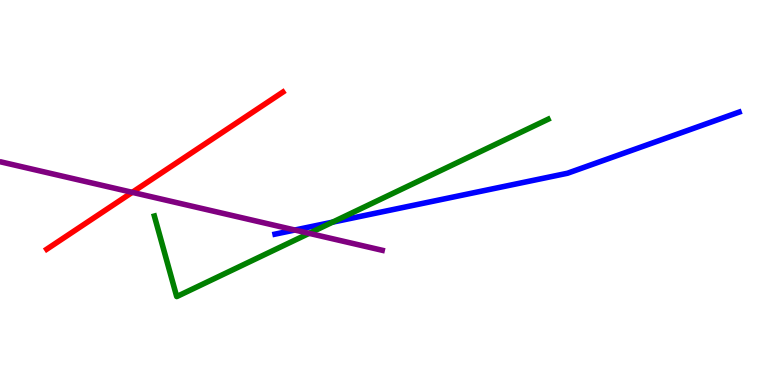[{'lines': ['blue', 'red'], 'intersections': []}, {'lines': ['green', 'red'], 'intersections': []}, {'lines': ['purple', 'red'], 'intersections': [{'x': 1.71, 'y': 5.0}]}, {'lines': ['blue', 'green'], 'intersections': [{'x': 4.29, 'y': 4.23}]}, {'lines': ['blue', 'purple'], 'intersections': [{'x': 3.8, 'y': 4.03}]}, {'lines': ['green', 'purple'], 'intersections': [{'x': 3.99, 'y': 3.94}]}]